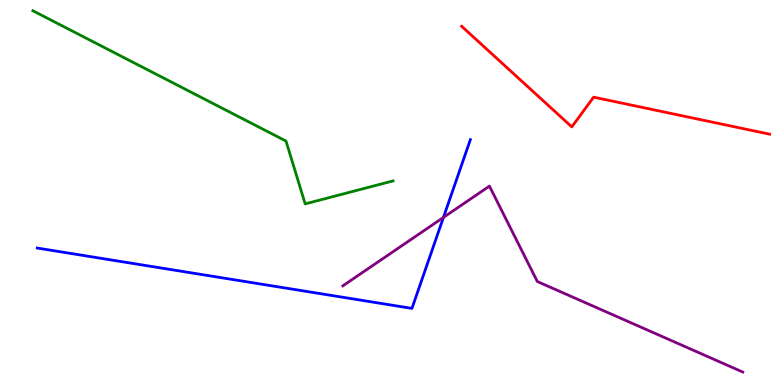[{'lines': ['blue', 'red'], 'intersections': []}, {'lines': ['green', 'red'], 'intersections': []}, {'lines': ['purple', 'red'], 'intersections': []}, {'lines': ['blue', 'green'], 'intersections': []}, {'lines': ['blue', 'purple'], 'intersections': [{'x': 5.72, 'y': 4.35}]}, {'lines': ['green', 'purple'], 'intersections': []}]